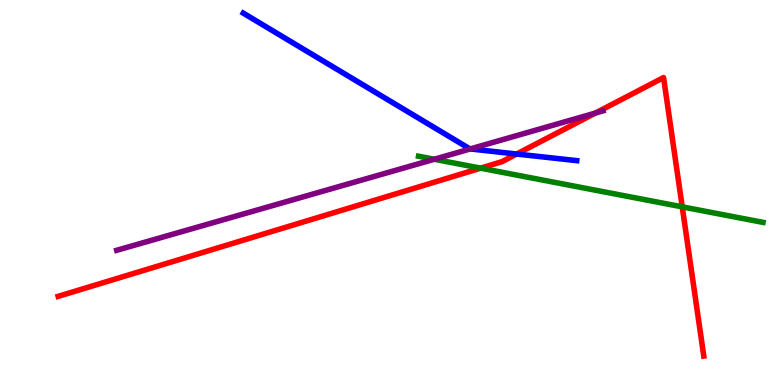[{'lines': ['blue', 'red'], 'intersections': [{'x': 6.67, 'y': 6.0}]}, {'lines': ['green', 'red'], 'intersections': [{'x': 6.2, 'y': 5.63}, {'x': 8.8, 'y': 4.63}]}, {'lines': ['purple', 'red'], 'intersections': [{'x': 7.68, 'y': 7.06}]}, {'lines': ['blue', 'green'], 'intersections': []}, {'lines': ['blue', 'purple'], 'intersections': [{'x': 6.07, 'y': 6.13}]}, {'lines': ['green', 'purple'], 'intersections': [{'x': 5.6, 'y': 5.86}]}]